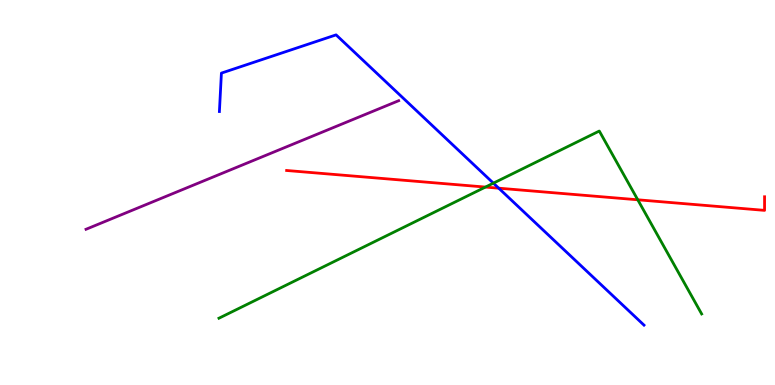[{'lines': ['blue', 'red'], 'intersections': [{'x': 6.44, 'y': 5.11}]}, {'lines': ['green', 'red'], 'intersections': [{'x': 6.26, 'y': 5.14}, {'x': 8.23, 'y': 4.81}]}, {'lines': ['purple', 'red'], 'intersections': []}, {'lines': ['blue', 'green'], 'intersections': [{'x': 6.37, 'y': 5.24}]}, {'lines': ['blue', 'purple'], 'intersections': []}, {'lines': ['green', 'purple'], 'intersections': []}]